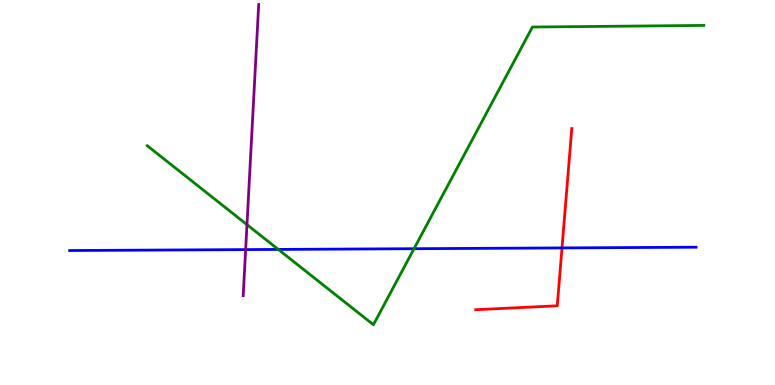[{'lines': ['blue', 'red'], 'intersections': [{'x': 7.25, 'y': 3.56}]}, {'lines': ['green', 'red'], 'intersections': []}, {'lines': ['purple', 'red'], 'intersections': []}, {'lines': ['blue', 'green'], 'intersections': [{'x': 3.59, 'y': 3.52}, {'x': 5.34, 'y': 3.54}]}, {'lines': ['blue', 'purple'], 'intersections': [{'x': 3.17, 'y': 3.52}]}, {'lines': ['green', 'purple'], 'intersections': [{'x': 3.19, 'y': 4.16}]}]